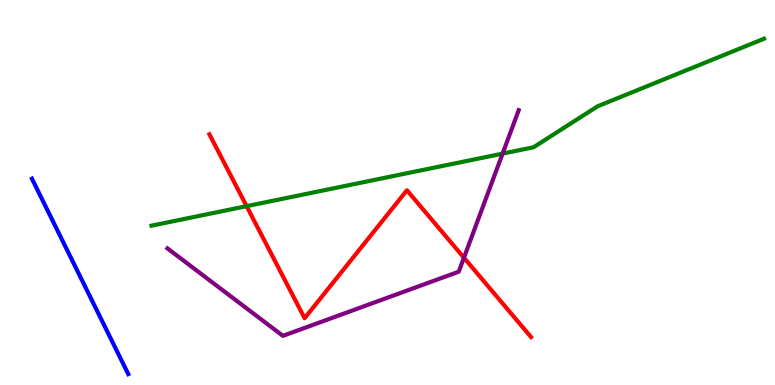[{'lines': ['blue', 'red'], 'intersections': []}, {'lines': ['green', 'red'], 'intersections': [{'x': 3.18, 'y': 4.65}]}, {'lines': ['purple', 'red'], 'intersections': [{'x': 5.99, 'y': 3.31}]}, {'lines': ['blue', 'green'], 'intersections': []}, {'lines': ['blue', 'purple'], 'intersections': []}, {'lines': ['green', 'purple'], 'intersections': [{'x': 6.49, 'y': 6.01}]}]